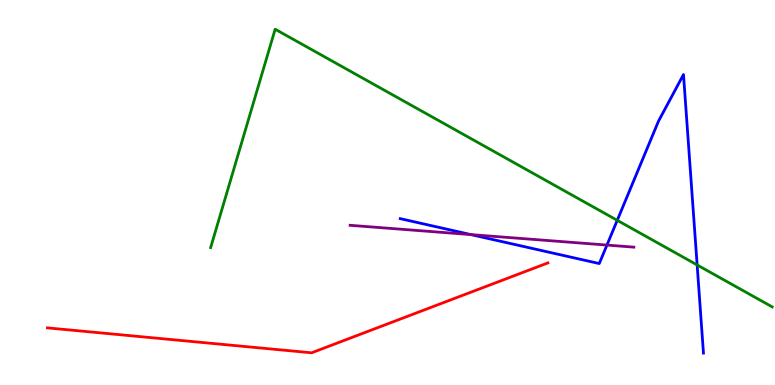[{'lines': ['blue', 'red'], 'intersections': []}, {'lines': ['green', 'red'], 'intersections': []}, {'lines': ['purple', 'red'], 'intersections': []}, {'lines': ['blue', 'green'], 'intersections': [{'x': 7.96, 'y': 4.28}, {'x': 9.0, 'y': 3.12}]}, {'lines': ['blue', 'purple'], 'intersections': [{'x': 6.08, 'y': 3.91}, {'x': 7.83, 'y': 3.63}]}, {'lines': ['green', 'purple'], 'intersections': []}]